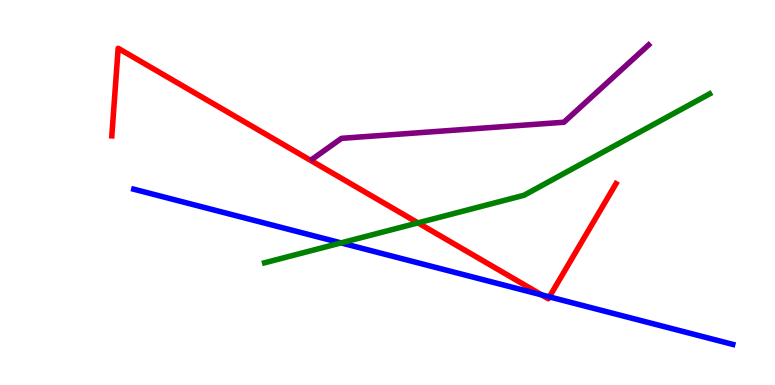[{'lines': ['blue', 'red'], 'intersections': [{'x': 6.99, 'y': 2.34}, {'x': 7.09, 'y': 2.29}]}, {'lines': ['green', 'red'], 'intersections': [{'x': 5.39, 'y': 4.21}]}, {'lines': ['purple', 'red'], 'intersections': []}, {'lines': ['blue', 'green'], 'intersections': [{'x': 4.4, 'y': 3.69}]}, {'lines': ['blue', 'purple'], 'intersections': []}, {'lines': ['green', 'purple'], 'intersections': []}]